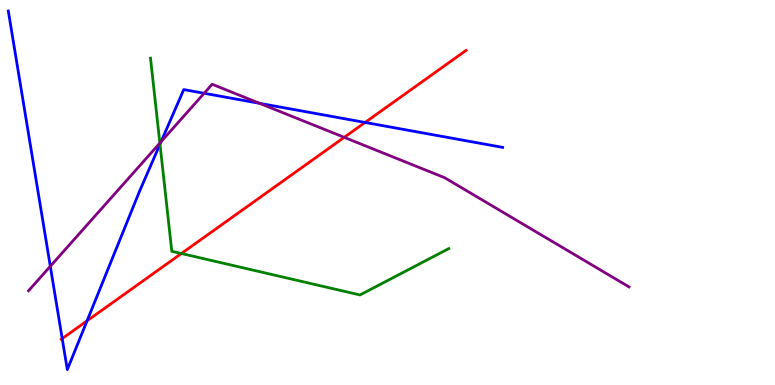[{'lines': ['blue', 'red'], 'intersections': [{'x': 0.803, 'y': 1.21}, {'x': 1.12, 'y': 1.67}, {'x': 4.71, 'y': 6.82}]}, {'lines': ['green', 'red'], 'intersections': [{'x': 2.34, 'y': 3.42}]}, {'lines': ['purple', 'red'], 'intersections': [{'x': 4.44, 'y': 6.43}]}, {'lines': ['blue', 'green'], 'intersections': [{'x': 2.06, 'y': 6.25}]}, {'lines': ['blue', 'purple'], 'intersections': [{'x': 0.649, 'y': 3.08}, {'x': 2.08, 'y': 6.32}, {'x': 2.63, 'y': 7.58}, {'x': 3.35, 'y': 7.32}]}, {'lines': ['green', 'purple'], 'intersections': [{'x': 2.06, 'y': 6.28}]}]